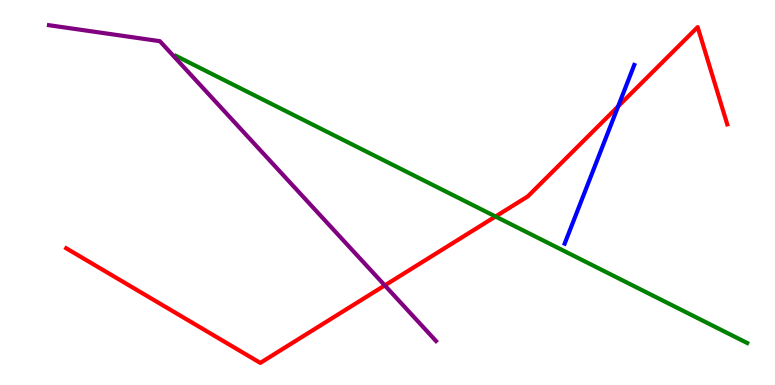[{'lines': ['blue', 'red'], 'intersections': [{'x': 7.98, 'y': 7.24}]}, {'lines': ['green', 'red'], 'intersections': [{'x': 6.39, 'y': 4.38}]}, {'lines': ['purple', 'red'], 'intersections': [{'x': 4.97, 'y': 2.59}]}, {'lines': ['blue', 'green'], 'intersections': []}, {'lines': ['blue', 'purple'], 'intersections': []}, {'lines': ['green', 'purple'], 'intersections': []}]